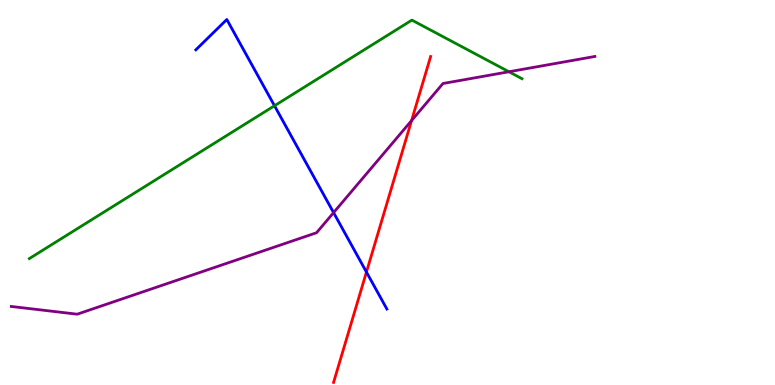[{'lines': ['blue', 'red'], 'intersections': [{'x': 4.73, 'y': 2.93}]}, {'lines': ['green', 'red'], 'intersections': []}, {'lines': ['purple', 'red'], 'intersections': [{'x': 5.31, 'y': 6.87}]}, {'lines': ['blue', 'green'], 'intersections': [{'x': 3.54, 'y': 7.25}]}, {'lines': ['blue', 'purple'], 'intersections': [{'x': 4.3, 'y': 4.48}]}, {'lines': ['green', 'purple'], 'intersections': [{'x': 6.57, 'y': 8.14}]}]